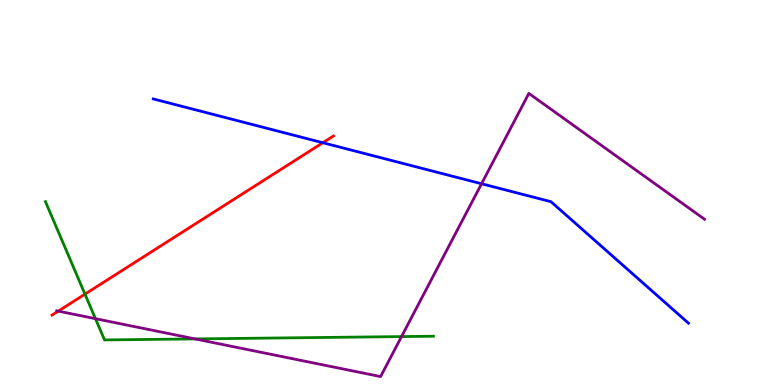[{'lines': ['blue', 'red'], 'intersections': [{'x': 4.17, 'y': 6.29}]}, {'lines': ['green', 'red'], 'intersections': [{'x': 1.1, 'y': 2.36}]}, {'lines': ['purple', 'red'], 'intersections': [{'x': 0.752, 'y': 1.92}]}, {'lines': ['blue', 'green'], 'intersections': []}, {'lines': ['blue', 'purple'], 'intersections': [{'x': 6.21, 'y': 5.23}]}, {'lines': ['green', 'purple'], 'intersections': [{'x': 1.23, 'y': 1.72}, {'x': 2.52, 'y': 1.2}, {'x': 5.18, 'y': 1.26}]}]